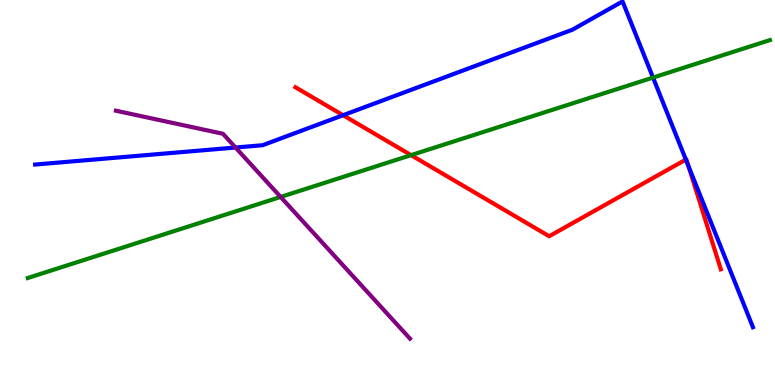[{'lines': ['blue', 'red'], 'intersections': [{'x': 4.43, 'y': 7.01}, {'x': 8.85, 'y': 5.86}, {'x': 8.88, 'y': 5.69}]}, {'lines': ['green', 'red'], 'intersections': [{'x': 5.3, 'y': 5.97}]}, {'lines': ['purple', 'red'], 'intersections': []}, {'lines': ['blue', 'green'], 'intersections': [{'x': 8.43, 'y': 7.99}]}, {'lines': ['blue', 'purple'], 'intersections': [{'x': 3.04, 'y': 6.17}]}, {'lines': ['green', 'purple'], 'intersections': [{'x': 3.62, 'y': 4.88}]}]